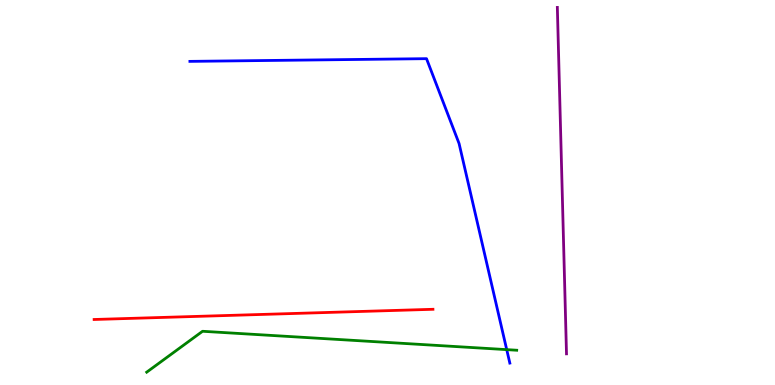[{'lines': ['blue', 'red'], 'intersections': []}, {'lines': ['green', 'red'], 'intersections': []}, {'lines': ['purple', 'red'], 'intersections': []}, {'lines': ['blue', 'green'], 'intersections': [{'x': 6.54, 'y': 0.919}]}, {'lines': ['blue', 'purple'], 'intersections': []}, {'lines': ['green', 'purple'], 'intersections': []}]